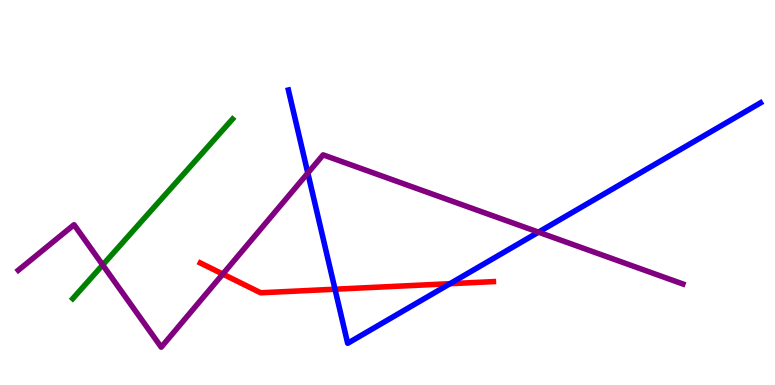[{'lines': ['blue', 'red'], 'intersections': [{'x': 4.32, 'y': 2.49}, {'x': 5.81, 'y': 2.63}]}, {'lines': ['green', 'red'], 'intersections': []}, {'lines': ['purple', 'red'], 'intersections': [{'x': 2.87, 'y': 2.88}]}, {'lines': ['blue', 'green'], 'intersections': []}, {'lines': ['blue', 'purple'], 'intersections': [{'x': 3.97, 'y': 5.51}, {'x': 6.95, 'y': 3.97}]}, {'lines': ['green', 'purple'], 'intersections': [{'x': 1.33, 'y': 3.12}]}]